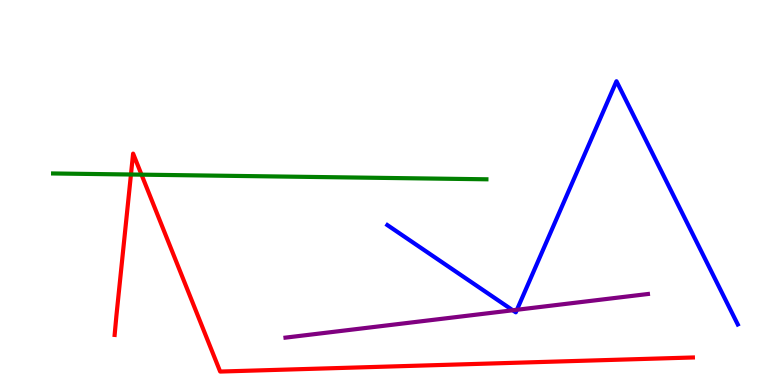[{'lines': ['blue', 'red'], 'intersections': []}, {'lines': ['green', 'red'], 'intersections': [{'x': 1.69, 'y': 5.47}, {'x': 1.83, 'y': 5.46}]}, {'lines': ['purple', 'red'], 'intersections': []}, {'lines': ['blue', 'green'], 'intersections': []}, {'lines': ['blue', 'purple'], 'intersections': [{'x': 6.62, 'y': 1.94}, {'x': 6.67, 'y': 1.95}]}, {'lines': ['green', 'purple'], 'intersections': []}]